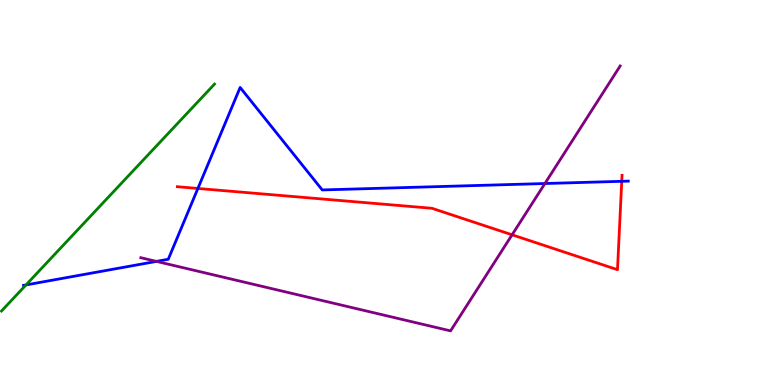[{'lines': ['blue', 'red'], 'intersections': [{'x': 2.55, 'y': 5.11}, {'x': 8.02, 'y': 5.29}]}, {'lines': ['green', 'red'], 'intersections': []}, {'lines': ['purple', 'red'], 'intersections': [{'x': 6.61, 'y': 3.9}]}, {'lines': ['blue', 'green'], 'intersections': [{'x': 0.335, 'y': 2.6}]}, {'lines': ['blue', 'purple'], 'intersections': [{'x': 2.02, 'y': 3.21}, {'x': 7.03, 'y': 5.23}]}, {'lines': ['green', 'purple'], 'intersections': []}]